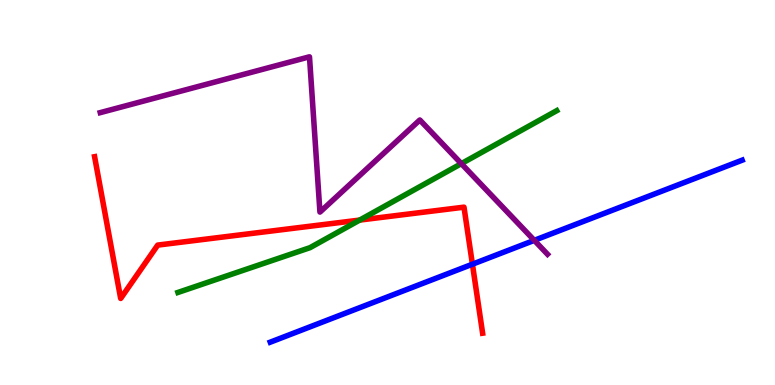[{'lines': ['blue', 'red'], 'intersections': [{'x': 6.1, 'y': 3.14}]}, {'lines': ['green', 'red'], 'intersections': [{'x': 4.64, 'y': 4.28}]}, {'lines': ['purple', 'red'], 'intersections': []}, {'lines': ['blue', 'green'], 'intersections': []}, {'lines': ['blue', 'purple'], 'intersections': [{'x': 6.89, 'y': 3.76}]}, {'lines': ['green', 'purple'], 'intersections': [{'x': 5.95, 'y': 5.75}]}]